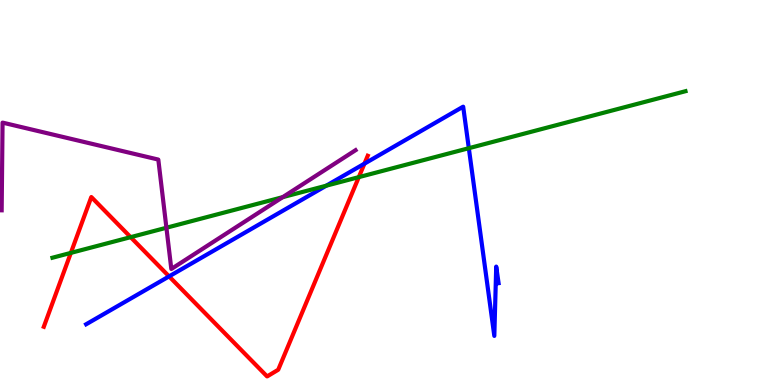[{'lines': ['blue', 'red'], 'intersections': [{'x': 2.18, 'y': 2.82}, {'x': 4.7, 'y': 5.75}]}, {'lines': ['green', 'red'], 'intersections': [{'x': 0.914, 'y': 3.43}, {'x': 1.69, 'y': 3.84}, {'x': 4.63, 'y': 5.4}]}, {'lines': ['purple', 'red'], 'intersections': []}, {'lines': ['blue', 'green'], 'intersections': [{'x': 4.21, 'y': 5.18}, {'x': 6.05, 'y': 6.15}]}, {'lines': ['blue', 'purple'], 'intersections': []}, {'lines': ['green', 'purple'], 'intersections': [{'x': 2.15, 'y': 4.08}, {'x': 3.65, 'y': 4.88}]}]